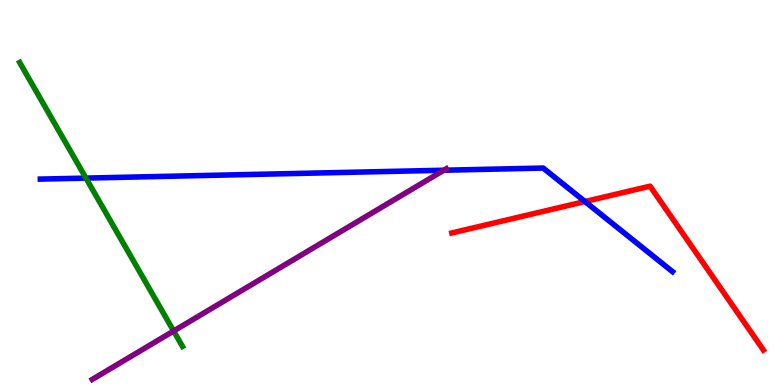[{'lines': ['blue', 'red'], 'intersections': [{'x': 7.55, 'y': 4.77}]}, {'lines': ['green', 'red'], 'intersections': []}, {'lines': ['purple', 'red'], 'intersections': []}, {'lines': ['blue', 'green'], 'intersections': [{'x': 1.11, 'y': 5.37}]}, {'lines': ['blue', 'purple'], 'intersections': [{'x': 5.73, 'y': 5.58}]}, {'lines': ['green', 'purple'], 'intersections': [{'x': 2.24, 'y': 1.4}]}]